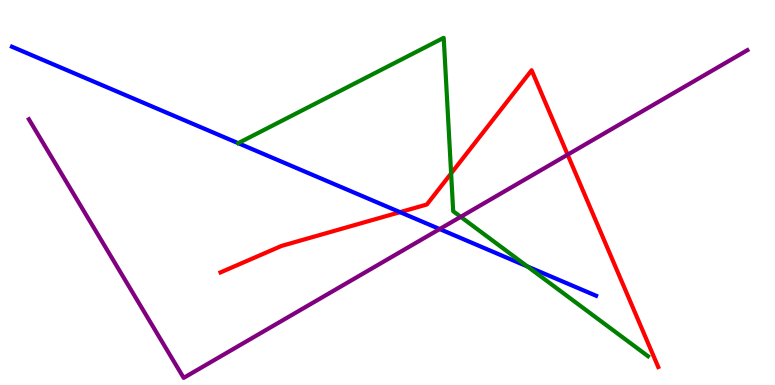[{'lines': ['blue', 'red'], 'intersections': [{'x': 5.16, 'y': 4.49}]}, {'lines': ['green', 'red'], 'intersections': [{'x': 5.82, 'y': 5.5}]}, {'lines': ['purple', 'red'], 'intersections': [{'x': 7.32, 'y': 5.98}]}, {'lines': ['blue', 'green'], 'intersections': [{'x': 6.81, 'y': 3.08}]}, {'lines': ['blue', 'purple'], 'intersections': [{'x': 5.67, 'y': 4.05}]}, {'lines': ['green', 'purple'], 'intersections': [{'x': 5.94, 'y': 4.37}]}]